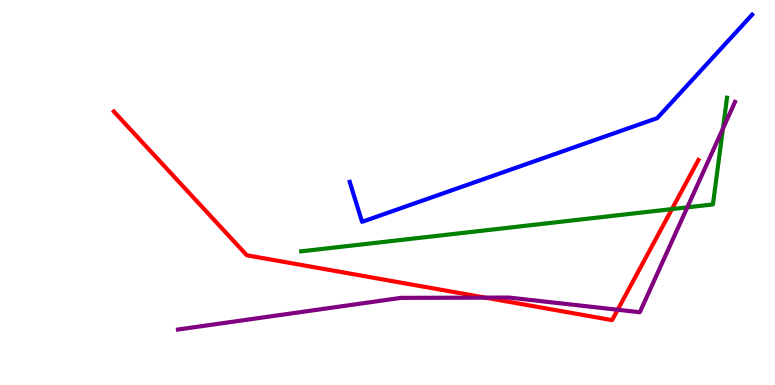[{'lines': ['blue', 'red'], 'intersections': []}, {'lines': ['green', 'red'], 'intersections': [{'x': 8.67, 'y': 4.57}]}, {'lines': ['purple', 'red'], 'intersections': [{'x': 6.26, 'y': 2.27}, {'x': 7.97, 'y': 1.95}]}, {'lines': ['blue', 'green'], 'intersections': []}, {'lines': ['blue', 'purple'], 'intersections': []}, {'lines': ['green', 'purple'], 'intersections': [{'x': 8.87, 'y': 4.61}, {'x': 9.33, 'y': 6.66}]}]